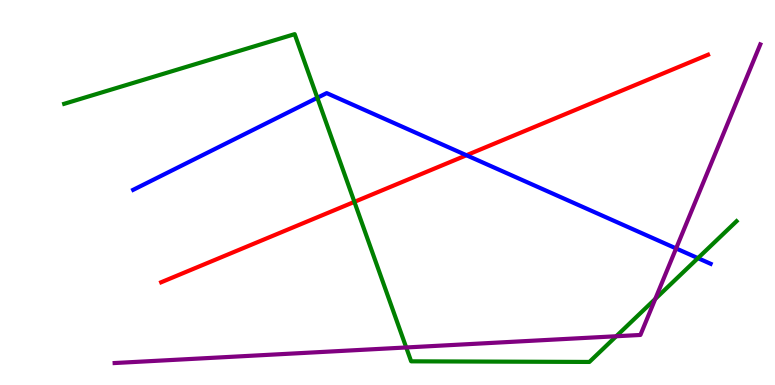[{'lines': ['blue', 'red'], 'intersections': [{'x': 6.02, 'y': 5.97}]}, {'lines': ['green', 'red'], 'intersections': [{'x': 4.57, 'y': 4.76}]}, {'lines': ['purple', 'red'], 'intersections': []}, {'lines': ['blue', 'green'], 'intersections': [{'x': 4.09, 'y': 7.46}, {'x': 9.01, 'y': 3.29}]}, {'lines': ['blue', 'purple'], 'intersections': [{'x': 8.72, 'y': 3.55}]}, {'lines': ['green', 'purple'], 'intersections': [{'x': 5.24, 'y': 0.975}, {'x': 7.95, 'y': 1.27}, {'x': 8.46, 'y': 2.24}]}]